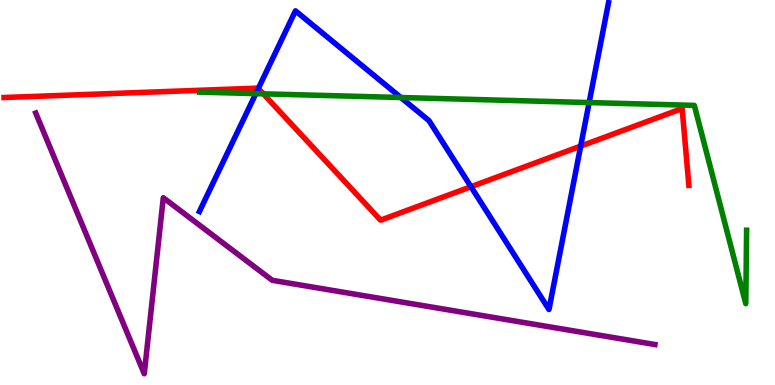[{'lines': ['blue', 'red'], 'intersections': [{'x': 3.33, 'y': 7.7}, {'x': 6.08, 'y': 5.15}, {'x': 7.49, 'y': 6.21}]}, {'lines': ['green', 'red'], 'intersections': [{'x': 3.4, 'y': 7.56}]}, {'lines': ['purple', 'red'], 'intersections': []}, {'lines': ['blue', 'green'], 'intersections': [{'x': 3.3, 'y': 7.57}, {'x': 5.17, 'y': 7.47}, {'x': 7.6, 'y': 7.34}]}, {'lines': ['blue', 'purple'], 'intersections': []}, {'lines': ['green', 'purple'], 'intersections': []}]